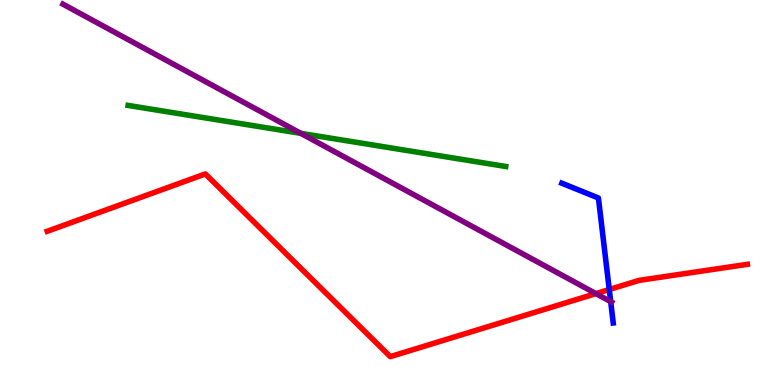[{'lines': ['blue', 'red'], 'intersections': [{'x': 7.86, 'y': 2.48}]}, {'lines': ['green', 'red'], 'intersections': []}, {'lines': ['purple', 'red'], 'intersections': [{'x': 7.69, 'y': 2.37}]}, {'lines': ['blue', 'green'], 'intersections': []}, {'lines': ['blue', 'purple'], 'intersections': [{'x': 7.88, 'y': 2.17}]}, {'lines': ['green', 'purple'], 'intersections': [{'x': 3.88, 'y': 6.54}]}]